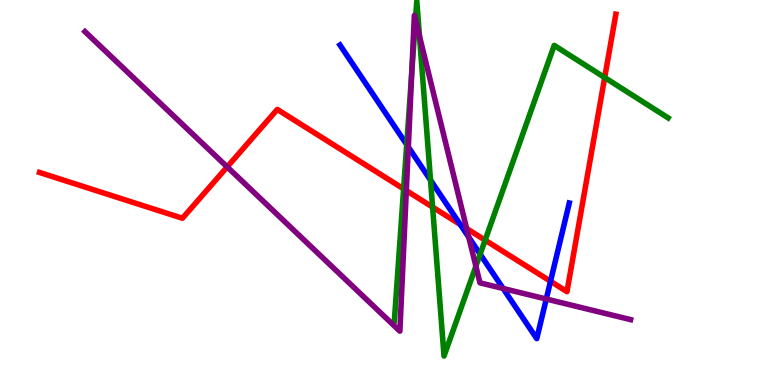[{'lines': ['blue', 'red'], 'intersections': [{'x': 5.94, 'y': 4.17}, {'x': 7.1, 'y': 2.69}]}, {'lines': ['green', 'red'], 'intersections': [{'x': 5.21, 'y': 5.09}, {'x': 5.58, 'y': 4.62}, {'x': 6.26, 'y': 3.76}, {'x': 7.8, 'y': 7.99}]}, {'lines': ['purple', 'red'], 'intersections': [{'x': 2.93, 'y': 5.66}, {'x': 5.24, 'y': 5.05}, {'x': 6.02, 'y': 4.06}]}, {'lines': ['blue', 'green'], 'intersections': [{'x': 5.25, 'y': 6.24}, {'x': 5.56, 'y': 5.32}, {'x': 6.2, 'y': 3.4}]}, {'lines': ['blue', 'purple'], 'intersections': [{'x': 5.27, 'y': 6.18}, {'x': 6.05, 'y': 3.84}, {'x': 6.49, 'y': 2.51}, {'x': 7.05, 'y': 2.23}]}, {'lines': ['green', 'purple'], 'intersections': [{'x': 5.31, 'y': 8.09}, {'x': 5.36, 'y': 9.49}, {'x': 5.41, 'y': 9.06}, {'x': 6.14, 'y': 3.09}]}]